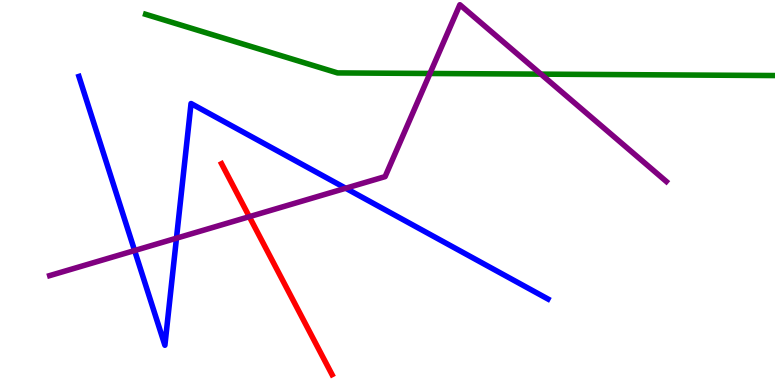[{'lines': ['blue', 'red'], 'intersections': []}, {'lines': ['green', 'red'], 'intersections': []}, {'lines': ['purple', 'red'], 'intersections': [{'x': 3.22, 'y': 4.37}]}, {'lines': ['blue', 'green'], 'intersections': []}, {'lines': ['blue', 'purple'], 'intersections': [{'x': 1.74, 'y': 3.49}, {'x': 2.28, 'y': 3.81}, {'x': 4.46, 'y': 5.11}]}, {'lines': ['green', 'purple'], 'intersections': [{'x': 5.55, 'y': 8.09}, {'x': 6.98, 'y': 8.07}]}]